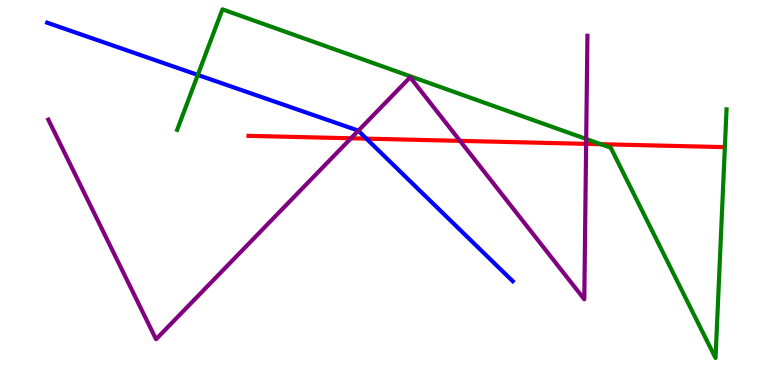[{'lines': ['blue', 'red'], 'intersections': [{'x': 4.73, 'y': 6.4}]}, {'lines': ['green', 'red'], 'intersections': [{'x': 7.75, 'y': 6.25}]}, {'lines': ['purple', 'red'], 'intersections': [{'x': 4.53, 'y': 6.41}, {'x': 5.94, 'y': 6.34}, {'x': 7.56, 'y': 6.26}]}, {'lines': ['blue', 'green'], 'intersections': [{'x': 2.55, 'y': 8.05}]}, {'lines': ['blue', 'purple'], 'intersections': [{'x': 4.62, 'y': 6.6}]}, {'lines': ['green', 'purple'], 'intersections': [{'x': 7.56, 'y': 6.39}]}]